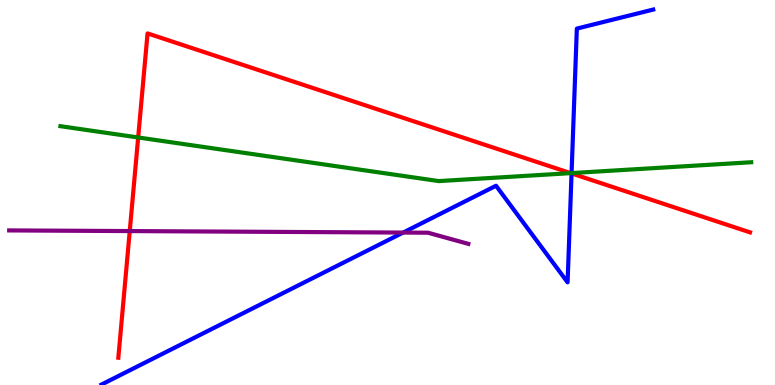[{'lines': ['blue', 'red'], 'intersections': [{'x': 7.37, 'y': 5.5}]}, {'lines': ['green', 'red'], 'intersections': [{'x': 1.78, 'y': 6.43}, {'x': 7.36, 'y': 5.5}]}, {'lines': ['purple', 'red'], 'intersections': [{'x': 1.67, 'y': 4.0}]}, {'lines': ['blue', 'green'], 'intersections': [{'x': 7.38, 'y': 5.5}]}, {'lines': ['blue', 'purple'], 'intersections': [{'x': 5.2, 'y': 3.96}]}, {'lines': ['green', 'purple'], 'intersections': []}]